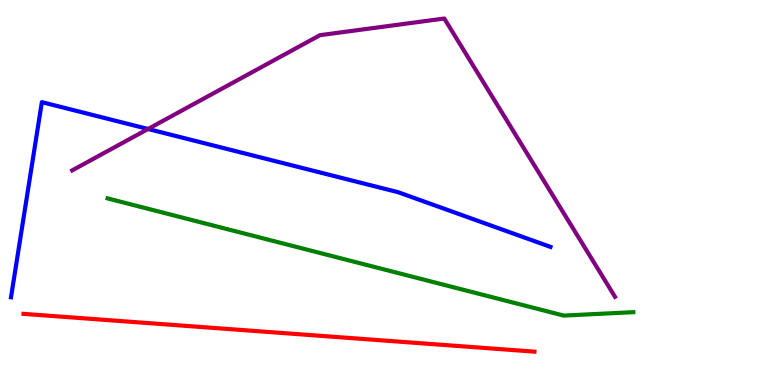[{'lines': ['blue', 'red'], 'intersections': []}, {'lines': ['green', 'red'], 'intersections': []}, {'lines': ['purple', 'red'], 'intersections': []}, {'lines': ['blue', 'green'], 'intersections': []}, {'lines': ['blue', 'purple'], 'intersections': [{'x': 1.91, 'y': 6.65}]}, {'lines': ['green', 'purple'], 'intersections': []}]